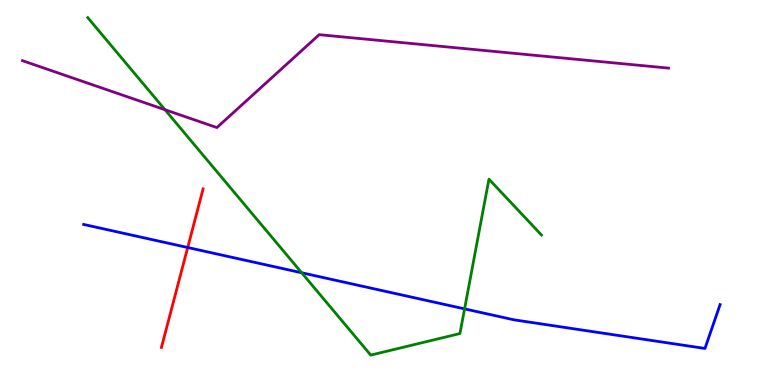[{'lines': ['blue', 'red'], 'intersections': [{'x': 2.42, 'y': 3.57}]}, {'lines': ['green', 'red'], 'intersections': []}, {'lines': ['purple', 'red'], 'intersections': []}, {'lines': ['blue', 'green'], 'intersections': [{'x': 3.89, 'y': 2.91}, {'x': 5.99, 'y': 1.98}]}, {'lines': ['blue', 'purple'], 'intersections': []}, {'lines': ['green', 'purple'], 'intersections': [{'x': 2.13, 'y': 7.15}]}]